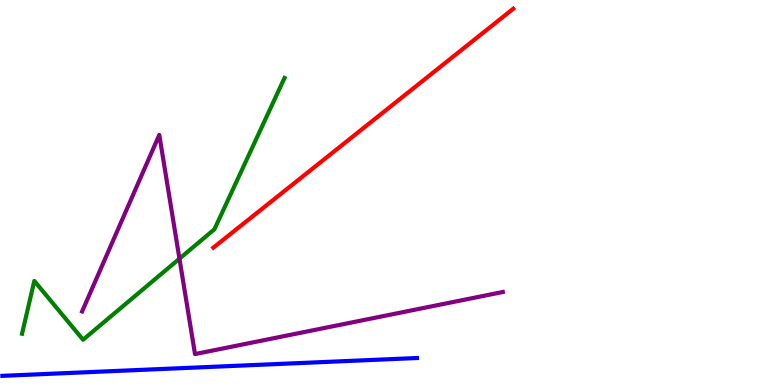[{'lines': ['blue', 'red'], 'intersections': []}, {'lines': ['green', 'red'], 'intersections': []}, {'lines': ['purple', 'red'], 'intersections': []}, {'lines': ['blue', 'green'], 'intersections': []}, {'lines': ['blue', 'purple'], 'intersections': []}, {'lines': ['green', 'purple'], 'intersections': [{'x': 2.32, 'y': 3.28}]}]